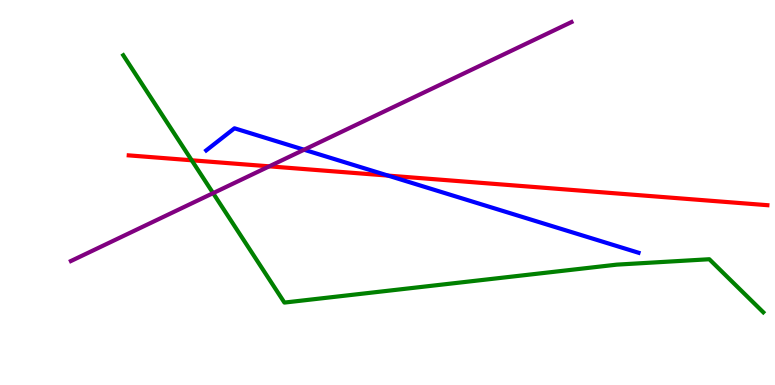[{'lines': ['blue', 'red'], 'intersections': [{'x': 5.01, 'y': 5.44}]}, {'lines': ['green', 'red'], 'intersections': [{'x': 2.47, 'y': 5.84}]}, {'lines': ['purple', 'red'], 'intersections': [{'x': 3.47, 'y': 5.68}]}, {'lines': ['blue', 'green'], 'intersections': []}, {'lines': ['blue', 'purple'], 'intersections': [{'x': 3.92, 'y': 6.11}]}, {'lines': ['green', 'purple'], 'intersections': [{'x': 2.75, 'y': 4.98}]}]